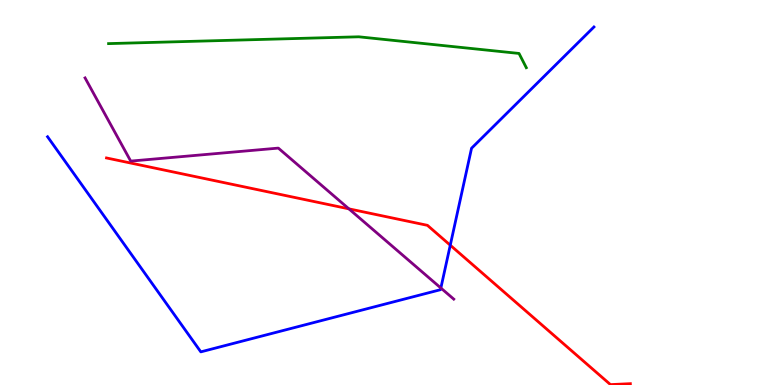[{'lines': ['blue', 'red'], 'intersections': [{'x': 5.81, 'y': 3.63}]}, {'lines': ['green', 'red'], 'intersections': []}, {'lines': ['purple', 'red'], 'intersections': [{'x': 4.5, 'y': 4.58}]}, {'lines': ['blue', 'green'], 'intersections': []}, {'lines': ['blue', 'purple'], 'intersections': [{'x': 5.69, 'y': 2.52}]}, {'lines': ['green', 'purple'], 'intersections': []}]